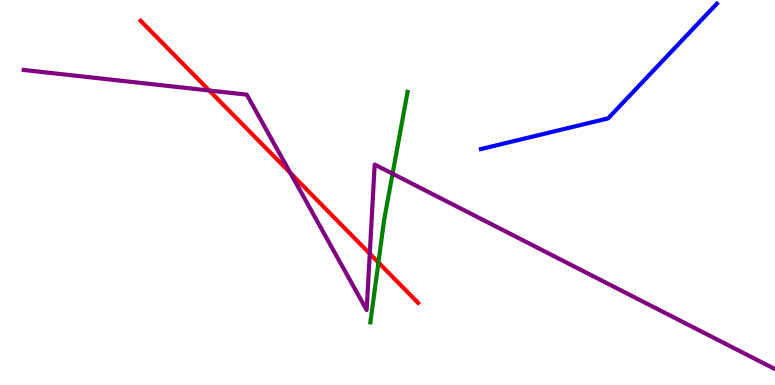[{'lines': ['blue', 'red'], 'intersections': []}, {'lines': ['green', 'red'], 'intersections': [{'x': 4.88, 'y': 3.18}]}, {'lines': ['purple', 'red'], 'intersections': [{'x': 2.7, 'y': 7.65}, {'x': 3.75, 'y': 5.51}, {'x': 4.77, 'y': 3.41}]}, {'lines': ['blue', 'green'], 'intersections': []}, {'lines': ['blue', 'purple'], 'intersections': []}, {'lines': ['green', 'purple'], 'intersections': [{'x': 5.07, 'y': 5.49}]}]